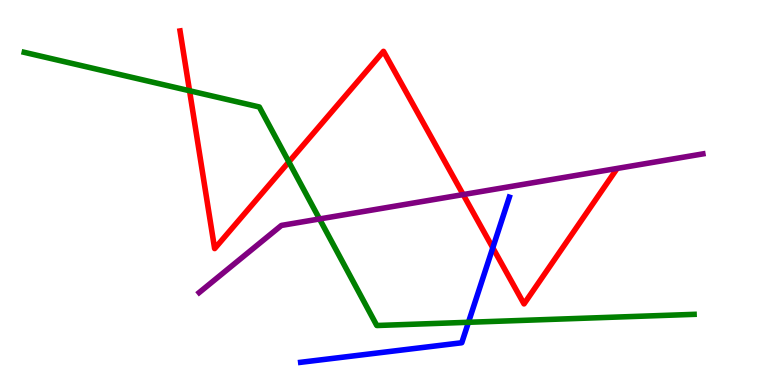[{'lines': ['blue', 'red'], 'intersections': [{'x': 6.36, 'y': 3.56}]}, {'lines': ['green', 'red'], 'intersections': [{'x': 2.45, 'y': 7.64}, {'x': 3.73, 'y': 5.79}]}, {'lines': ['purple', 'red'], 'intersections': [{'x': 5.98, 'y': 4.95}]}, {'lines': ['blue', 'green'], 'intersections': [{'x': 6.04, 'y': 1.63}]}, {'lines': ['blue', 'purple'], 'intersections': []}, {'lines': ['green', 'purple'], 'intersections': [{'x': 4.12, 'y': 4.31}]}]